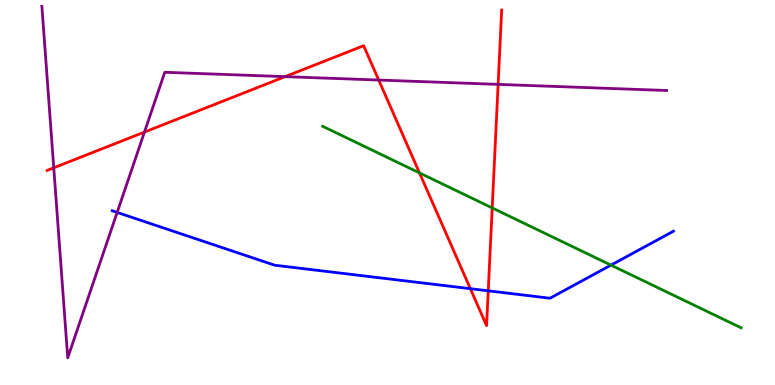[{'lines': ['blue', 'red'], 'intersections': [{'x': 6.07, 'y': 2.5}, {'x': 6.3, 'y': 2.45}]}, {'lines': ['green', 'red'], 'intersections': [{'x': 5.41, 'y': 5.51}, {'x': 6.35, 'y': 4.6}]}, {'lines': ['purple', 'red'], 'intersections': [{'x': 0.694, 'y': 5.64}, {'x': 1.86, 'y': 6.57}, {'x': 3.68, 'y': 8.01}, {'x': 4.89, 'y': 7.92}, {'x': 6.43, 'y': 7.81}]}, {'lines': ['blue', 'green'], 'intersections': [{'x': 7.88, 'y': 3.11}]}, {'lines': ['blue', 'purple'], 'intersections': [{'x': 1.51, 'y': 4.48}]}, {'lines': ['green', 'purple'], 'intersections': []}]